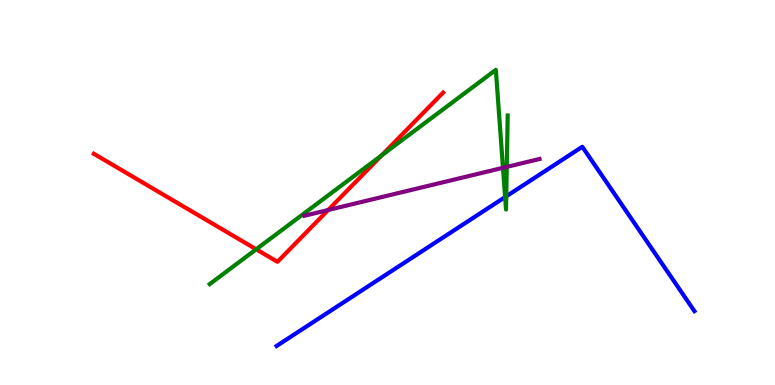[{'lines': ['blue', 'red'], 'intersections': []}, {'lines': ['green', 'red'], 'intersections': [{'x': 3.31, 'y': 3.52}, {'x': 4.93, 'y': 5.97}]}, {'lines': ['purple', 'red'], 'intersections': [{'x': 4.23, 'y': 4.55}]}, {'lines': ['blue', 'green'], 'intersections': [{'x': 6.52, 'y': 4.88}, {'x': 6.53, 'y': 4.9}]}, {'lines': ['blue', 'purple'], 'intersections': []}, {'lines': ['green', 'purple'], 'intersections': [{'x': 6.49, 'y': 5.64}, {'x': 6.54, 'y': 5.67}]}]